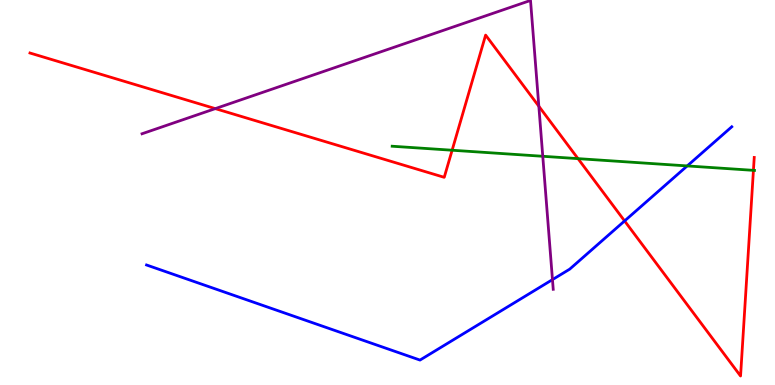[{'lines': ['blue', 'red'], 'intersections': [{'x': 8.06, 'y': 4.26}]}, {'lines': ['green', 'red'], 'intersections': [{'x': 5.83, 'y': 6.1}, {'x': 7.46, 'y': 5.88}, {'x': 9.72, 'y': 5.58}]}, {'lines': ['purple', 'red'], 'intersections': [{'x': 2.78, 'y': 7.18}, {'x': 6.95, 'y': 7.24}]}, {'lines': ['blue', 'green'], 'intersections': [{'x': 8.87, 'y': 5.69}]}, {'lines': ['blue', 'purple'], 'intersections': [{'x': 7.13, 'y': 2.74}]}, {'lines': ['green', 'purple'], 'intersections': [{'x': 7.0, 'y': 5.94}]}]